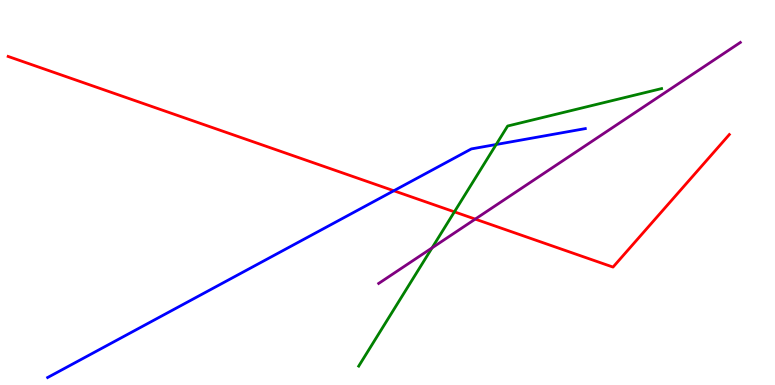[{'lines': ['blue', 'red'], 'intersections': [{'x': 5.08, 'y': 5.05}]}, {'lines': ['green', 'red'], 'intersections': [{'x': 5.86, 'y': 4.5}]}, {'lines': ['purple', 'red'], 'intersections': [{'x': 6.13, 'y': 4.31}]}, {'lines': ['blue', 'green'], 'intersections': [{'x': 6.4, 'y': 6.25}]}, {'lines': ['blue', 'purple'], 'intersections': []}, {'lines': ['green', 'purple'], 'intersections': [{'x': 5.57, 'y': 3.56}]}]